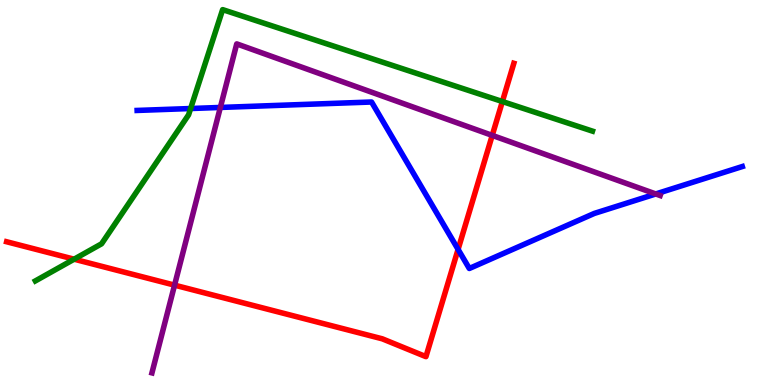[{'lines': ['blue', 'red'], 'intersections': [{'x': 5.91, 'y': 3.52}]}, {'lines': ['green', 'red'], 'intersections': [{'x': 0.956, 'y': 3.27}, {'x': 6.48, 'y': 7.36}]}, {'lines': ['purple', 'red'], 'intersections': [{'x': 2.25, 'y': 2.59}, {'x': 6.35, 'y': 6.48}]}, {'lines': ['blue', 'green'], 'intersections': [{'x': 2.46, 'y': 7.18}]}, {'lines': ['blue', 'purple'], 'intersections': [{'x': 2.84, 'y': 7.21}, {'x': 8.46, 'y': 4.96}]}, {'lines': ['green', 'purple'], 'intersections': []}]